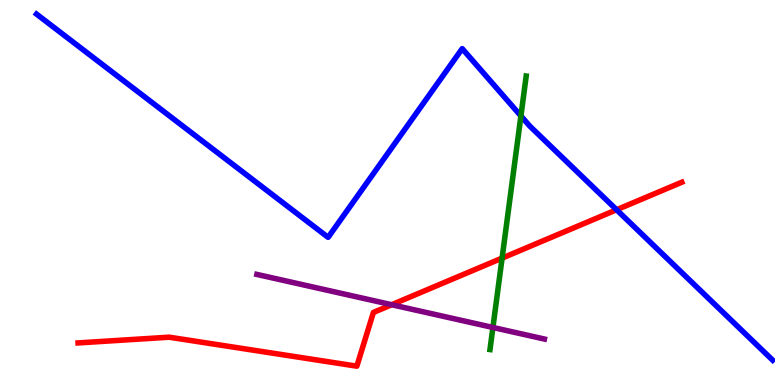[{'lines': ['blue', 'red'], 'intersections': [{'x': 7.96, 'y': 4.55}]}, {'lines': ['green', 'red'], 'intersections': [{'x': 6.48, 'y': 3.3}]}, {'lines': ['purple', 'red'], 'intersections': [{'x': 5.05, 'y': 2.09}]}, {'lines': ['blue', 'green'], 'intersections': [{'x': 6.72, 'y': 6.99}]}, {'lines': ['blue', 'purple'], 'intersections': []}, {'lines': ['green', 'purple'], 'intersections': [{'x': 6.36, 'y': 1.49}]}]